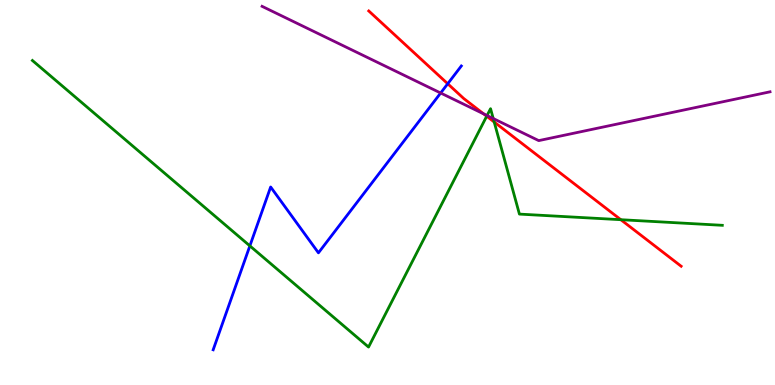[{'lines': ['blue', 'red'], 'intersections': [{'x': 5.78, 'y': 7.82}]}, {'lines': ['green', 'red'], 'intersections': [{'x': 6.28, 'y': 6.98}, {'x': 6.38, 'y': 6.83}, {'x': 8.01, 'y': 4.29}]}, {'lines': ['purple', 'red'], 'intersections': [{'x': 6.24, 'y': 7.04}]}, {'lines': ['blue', 'green'], 'intersections': [{'x': 3.22, 'y': 3.61}]}, {'lines': ['blue', 'purple'], 'intersections': [{'x': 5.69, 'y': 7.58}]}, {'lines': ['green', 'purple'], 'intersections': [{'x': 6.28, 'y': 7.0}, {'x': 6.36, 'y': 6.92}]}]